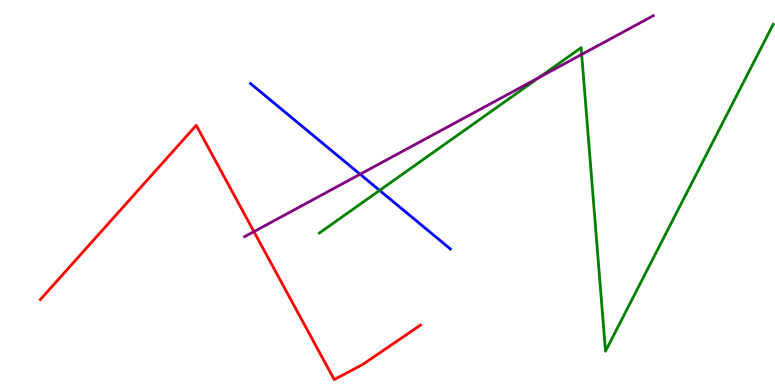[{'lines': ['blue', 'red'], 'intersections': []}, {'lines': ['green', 'red'], 'intersections': []}, {'lines': ['purple', 'red'], 'intersections': [{'x': 3.28, 'y': 3.98}]}, {'lines': ['blue', 'green'], 'intersections': [{'x': 4.9, 'y': 5.05}]}, {'lines': ['blue', 'purple'], 'intersections': [{'x': 4.65, 'y': 5.47}]}, {'lines': ['green', 'purple'], 'intersections': [{'x': 6.96, 'y': 7.99}, {'x': 7.51, 'y': 8.59}]}]